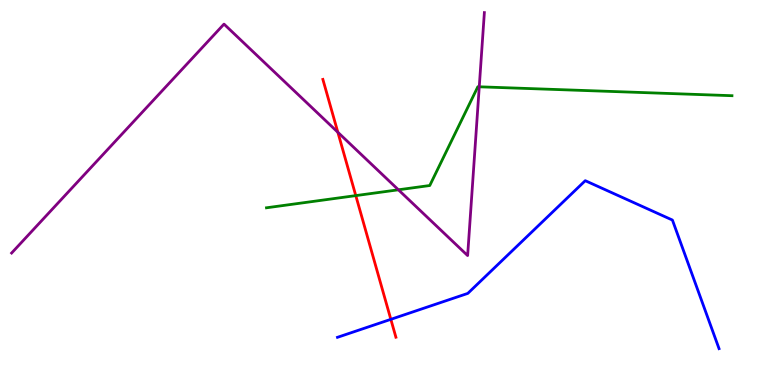[{'lines': ['blue', 'red'], 'intersections': [{'x': 5.04, 'y': 1.71}]}, {'lines': ['green', 'red'], 'intersections': [{'x': 4.59, 'y': 4.92}]}, {'lines': ['purple', 'red'], 'intersections': [{'x': 4.36, 'y': 6.56}]}, {'lines': ['blue', 'green'], 'intersections': []}, {'lines': ['blue', 'purple'], 'intersections': []}, {'lines': ['green', 'purple'], 'intersections': [{'x': 5.14, 'y': 5.07}, {'x': 6.18, 'y': 7.75}]}]